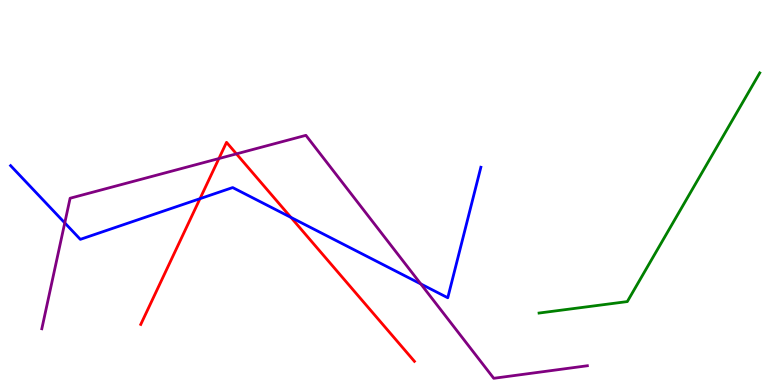[{'lines': ['blue', 'red'], 'intersections': [{'x': 2.58, 'y': 4.84}, {'x': 3.75, 'y': 4.35}]}, {'lines': ['green', 'red'], 'intersections': []}, {'lines': ['purple', 'red'], 'intersections': [{'x': 2.82, 'y': 5.88}, {'x': 3.05, 'y': 6.0}]}, {'lines': ['blue', 'green'], 'intersections': []}, {'lines': ['blue', 'purple'], 'intersections': [{'x': 0.836, 'y': 4.21}, {'x': 5.43, 'y': 2.63}]}, {'lines': ['green', 'purple'], 'intersections': []}]